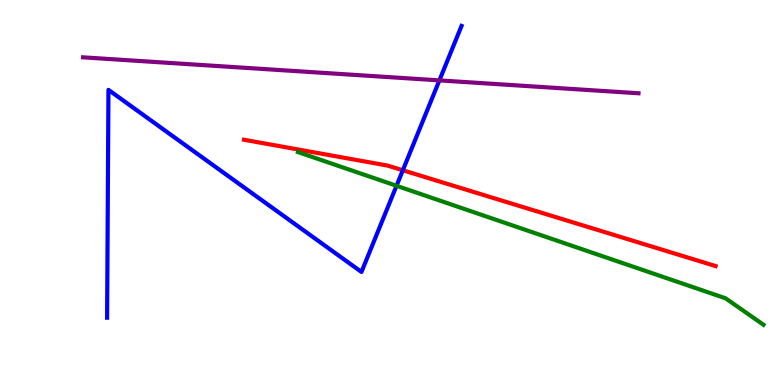[{'lines': ['blue', 'red'], 'intersections': [{'x': 5.2, 'y': 5.58}]}, {'lines': ['green', 'red'], 'intersections': []}, {'lines': ['purple', 'red'], 'intersections': []}, {'lines': ['blue', 'green'], 'intersections': [{'x': 5.12, 'y': 5.17}]}, {'lines': ['blue', 'purple'], 'intersections': [{'x': 5.67, 'y': 7.91}]}, {'lines': ['green', 'purple'], 'intersections': []}]